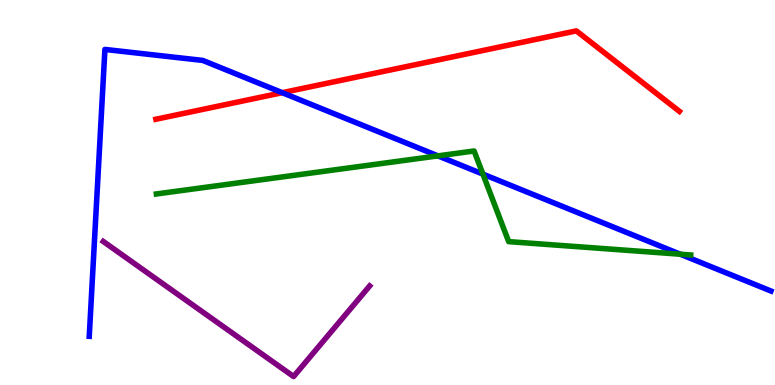[{'lines': ['blue', 'red'], 'intersections': [{'x': 3.64, 'y': 7.59}]}, {'lines': ['green', 'red'], 'intersections': []}, {'lines': ['purple', 'red'], 'intersections': []}, {'lines': ['blue', 'green'], 'intersections': [{'x': 5.65, 'y': 5.95}, {'x': 6.23, 'y': 5.48}, {'x': 8.78, 'y': 3.4}]}, {'lines': ['blue', 'purple'], 'intersections': []}, {'lines': ['green', 'purple'], 'intersections': []}]